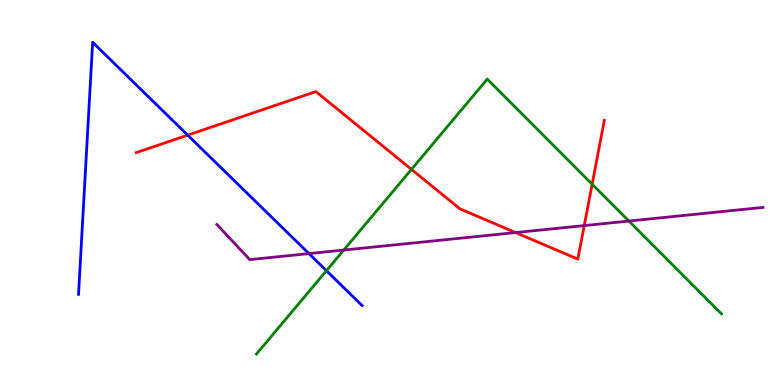[{'lines': ['blue', 'red'], 'intersections': [{'x': 2.42, 'y': 6.49}]}, {'lines': ['green', 'red'], 'intersections': [{'x': 5.31, 'y': 5.6}, {'x': 7.64, 'y': 5.22}]}, {'lines': ['purple', 'red'], 'intersections': [{'x': 6.65, 'y': 3.96}, {'x': 7.54, 'y': 4.14}]}, {'lines': ['blue', 'green'], 'intersections': [{'x': 4.21, 'y': 2.97}]}, {'lines': ['blue', 'purple'], 'intersections': [{'x': 3.99, 'y': 3.41}]}, {'lines': ['green', 'purple'], 'intersections': [{'x': 4.44, 'y': 3.51}, {'x': 8.11, 'y': 4.26}]}]